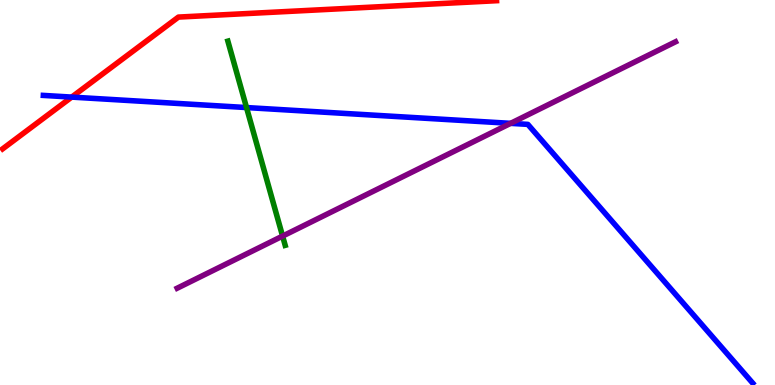[{'lines': ['blue', 'red'], 'intersections': [{'x': 0.925, 'y': 7.48}]}, {'lines': ['green', 'red'], 'intersections': []}, {'lines': ['purple', 'red'], 'intersections': []}, {'lines': ['blue', 'green'], 'intersections': [{'x': 3.18, 'y': 7.21}]}, {'lines': ['blue', 'purple'], 'intersections': [{'x': 6.59, 'y': 6.8}]}, {'lines': ['green', 'purple'], 'intersections': [{'x': 3.65, 'y': 3.87}]}]